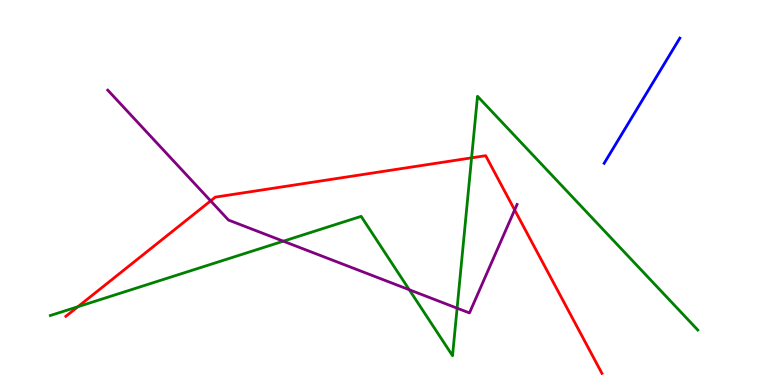[{'lines': ['blue', 'red'], 'intersections': []}, {'lines': ['green', 'red'], 'intersections': [{'x': 1.01, 'y': 2.03}, {'x': 6.09, 'y': 5.9}]}, {'lines': ['purple', 'red'], 'intersections': [{'x': 2.72, 'y': 4.78}, {'x': 6.64, 'y': 4.55}]}, {'lines': ['blue', 'green'], 'intersections': []}, {'lines': ['blue', 'purple'], 'intersections': []}, {'lines': ['green', 'purple'], 'intersections': [{'x': 3.66, 'y': 3.74}, {'x': 5.28, 'y': 2.47}, {'x': 5.9, 'y': 2.0}]}]